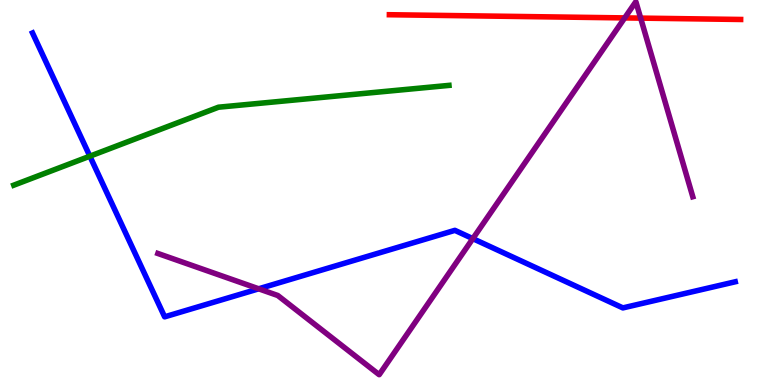[{'lines': ['blue', 'red'], 'intersections': []}, {'lines': ['green', 'red'], 'intersections': []}, {'lines': ['purple', 'red'], 'intersections': [{'x': 8.06, 'y': 9.53}, {'x': 8.27, 'y': 9.53}]}, {'lines': ['blue', 'green'], 'intersections': [{'x': 1.16, 'y': 5.94}]}, {'lines': ['blue', 'purple'], 'intersections': [{'x': 3.34, 'y': 2.5}, {'x': 6.1, 'y': 3.8}]}, {'lines': ['green', 'purple'], 'intersections': []}]